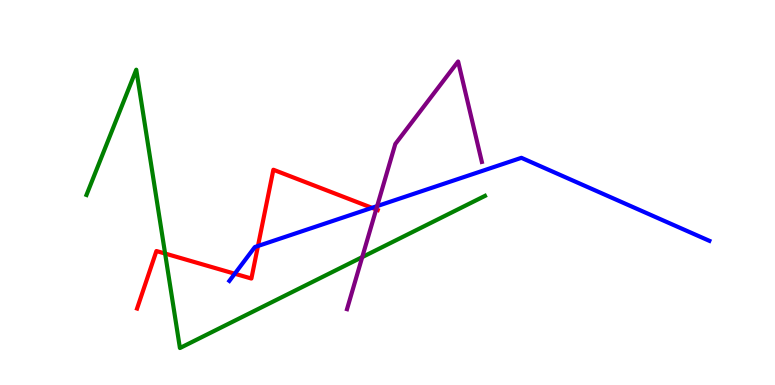[{'lines': ['blue', 'red'], 'intersections': [{'x': 3.03, 'y': 2.89}, {'x': 3.33, 'y': 3.61}, {'x': 4.8, 'y': 4.6}]}, {'lines': ['green', 'red'], 'intersections': [{'x': 2.13, 'y': 3.41}]}, {'lines': ['purple', 'red'], 'intersections': [{'x': 4.85, 'y': 4.56}]}, {'lines': ['blue', 'green'], 'intersections': []}, {'lines': ['blue', 'purple'], 'intersections': [{'x': 4.87, 'y': 4.65}]}, {'lines': ['green', 'purple'], 'intersections': [{'x': 4.67, 'y': 3.32}]}]